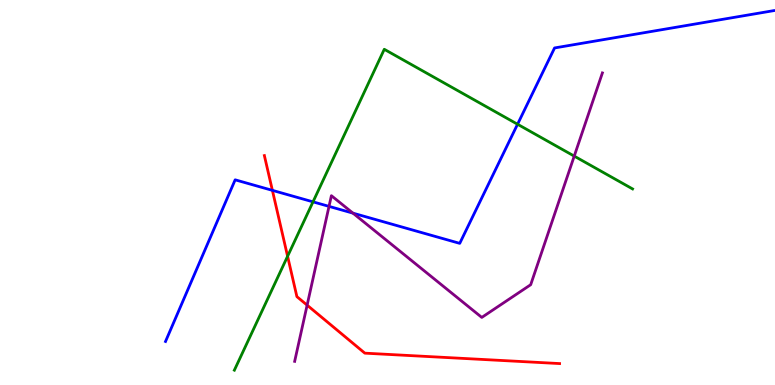[{'lines': ['blue', 'red'], 'intersections': [{'x': 3.51, 'y': 5.06}]}, {'lines': ['green', 'red'], 'intersections': [{'x': 3.71, 'y': 3.34}]}, {'lines': ['purple', 'red'], 'intersections': [{'x': 3.96, 'y': 2.07}]}, {'lines': ['blue', 'green'], 'intersections': [{'x': 4.04, 'y': 4.76}, {'x': 6.68, 'y': 6.77}]}, {'lines': ['blue', 'purple'], 'intersections': [{'x': 4.25, 'y': 4.64}, {'x': 4.55, 'y': 4.46}]}, {'lines': ['green', 'purple'], 'intersections': [{'x': 7.41, 'y': 5.95}]}]